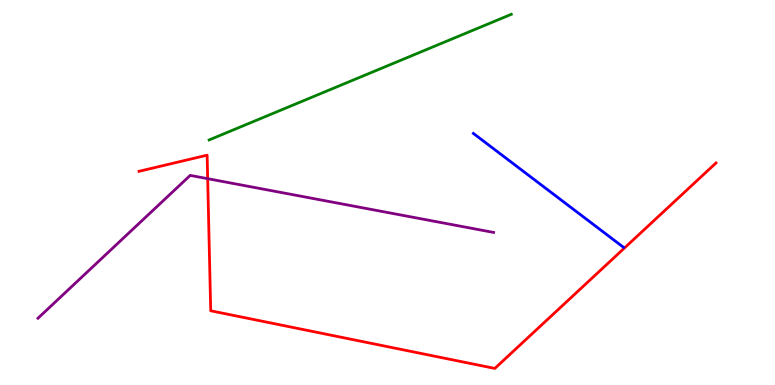[{'lines': ['blue', 'red'], 'intersections': []}, {'lines': ['green', 'red'], 'intersections': []}, {'lines': ['purple', 'red'], 'intersections': [{'x': 2.68, 'y': 5.36}]}, {'lines': ['blue', 'green'], 'intersections': []}, {'lines': ['blue', 'purple'], 'intersections': []}, {'lines': ['green', 'purple'], 'intersections': []}]